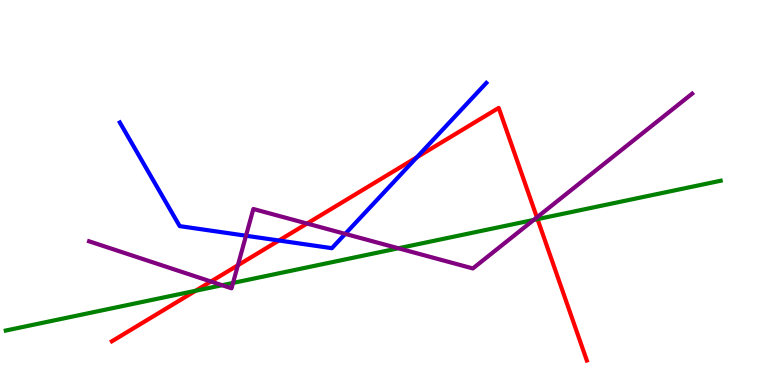[{'lines': ['blue', 'red'], 'intersections': [{'x': 3.6, 'y': 3.75}, {'x': 5.38, 'y': 5.91}]}, {'lines': ['green', 'red'], 'intersections': [{'x': 2.52, 'y': 2.45}, {'x': 6.94, 'y': 4.31}]}, {'lines': ['purple', 'red'], 'intersections': [{'x': 2.72, 'y': 2.69}, {'x': 3.07, 'y': 3.11}, {'x': 3.96, 'y': 4.19}, {'x': 6.93, 'y': 4.35}]}, {'lines': ['blue', 'green'], 'intersections': []}, {'lines': ['blue', 'purple'], 'intersections': [{'x': 3.17, 'y': 3.88}, {'x': 4.45, 'y': 3.93}]}, {'lines': ['green', 'purple'], 'intersections': [{'x': 2.87, 'y': 2.59}, {'x': 3.01, 'y': 2.65}, {'x': 5.14, 'y': 3.55}, {'x': 6.89, 'y': 4.29}]}]